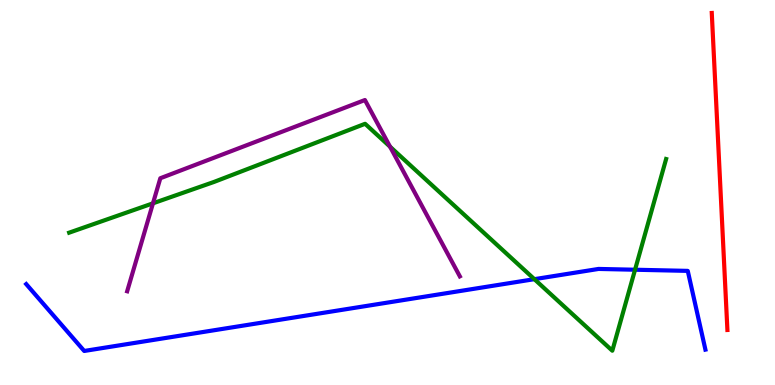[{'lines': ['blue', 'red'], 'intersections': []}, {'lines': ['green', 'red'], 'intersections': []}, {'lines': ['purple', 'red'], 'intersections': []}, {'lines': ['blue', 'green'], 'intersections': [{'x': 6.9, 'y': 2.75}, {'x': 8.19, 'y': 2.99}]}, {'lines': ['blue', 'purple'], 'intersections': []}, {'lines': ['green', 'purple'], 'intersections': [{'x': 1.97, 'y': 4.72}, {'x': 5.03, 'y': 6.19}]}]